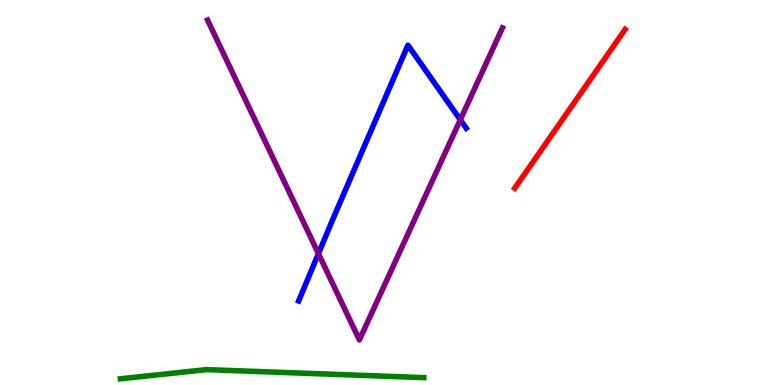[{'lines': ['blue', 'red'], 'intersections': []}, {'lines': ['green', 'red'], 'intersections': []}, {'lines': ['purple', 'red'], 'intersections': []}, {'lines': ['blue', 'green'], 'intersections': []}, {'lines': ['blue', 'purple'], 'intersections': [{'x': 4.11, 'y': 3.41}, {'x': 5.94, 'y': 6.89}]}, {'lines': ['green', 'purple'], 'intersections': []}]